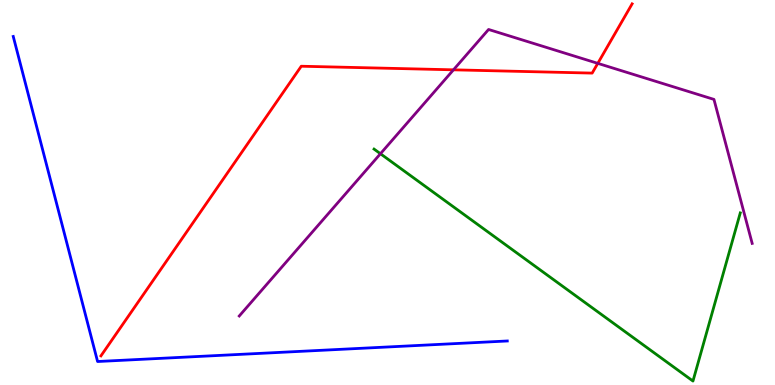[{'lines': ['blue', 'red'], 'intersections': []}, {'lines': ['green', 'red'], 'intersections': []}, {'lines': ['purple', 'red'], 'intersections': [{'x': 5.85, 'y': 8.19}, {'x': 7.71, 'y': 8.35}]}, {'lines': ['blue', 'green'], 'intersections': []}, {'lines': ['blue', 'purple'], 'intersections': []}, {'lines': ['green', 'purple'], 'intersections': [{'x': 4.91, 'y': 6.01}]}]